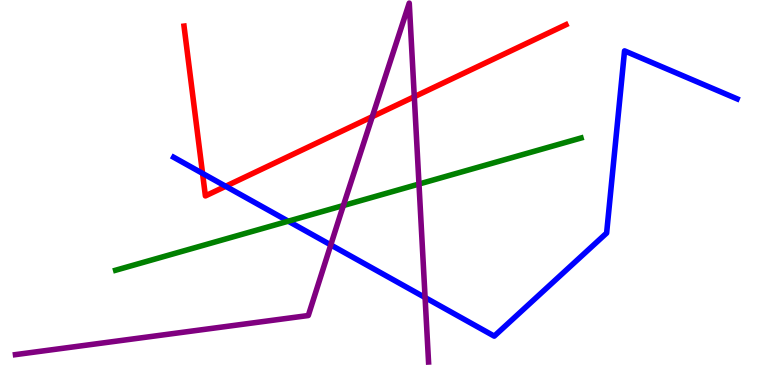[{'lines': ['blue', 'red'], 'intersections': [{'x': 2.61, 'y': 5.5}, {'x': 2.91, 'y': 5.16}]}, {'lines': ['green', 'red'], 'intersections': []}, {'lines': ['purple', 'red'], 'intersections': [{'x': 4.8, 'y': 6.97}, {'x': 5.35, 'y': 7.49}]}, {'lines': ['blue', 'green'], 'intersections': [{'x': 3.72, 'y': 4.25}]}, {'lines': ['blue', 'purple'], 'intersections': [{'x': 4.27, 'y': 3.64}, {'x': 5.48, 'y': 2.27}]}, {'lines': ['green', 'purple'], 'intersections': [{'x': 4.43, 'y': 4.66}, {'x': 5.41, 'y': 5.22}]}]